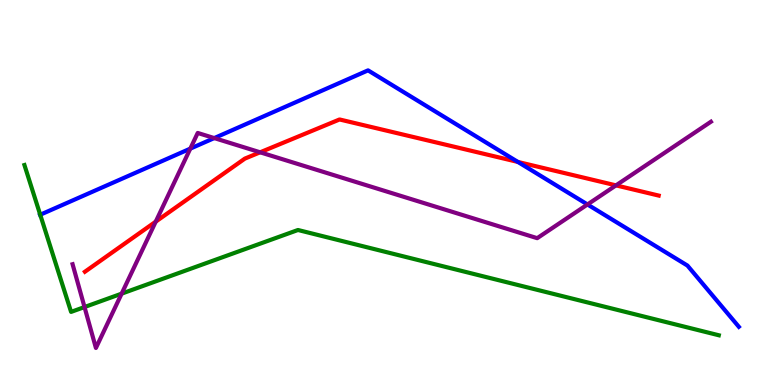[{'lines': ['blue', 'red'], 'intersections': [{'x': 6.68, 'y': 5.79}]}, {'lines': ['green', 'red'], 'intersections': []}, {'lines': ['purple', 'red'], 'intersections': [{'x': 2.01, 'y': 4.24}, {'x': 3.36, 'y': 6.04}, {'x': 7.95, 'y': 5.19}]}, {'lines': ['blue', 'green'], 'intersections': [{'x': 0.519, 'y': 4.42}]}, {'lines': ['blue', 'purple'], 'intersections': [{'x': 2.46, 'y': 6.14}, {'x': 2.76, 'y': 6.41}, {'x': 7.58, 'y': 4.69}]}, {'lines': ['green', 'purple'], 'intersections': [{'x': 1.09, 'y': 2.02}, {'x': 1.57, 'y': 2.37}]}]